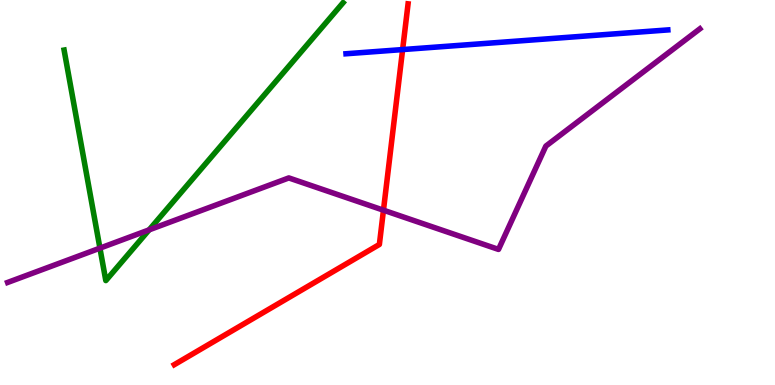[{'lines': ['blue', 'red'], 'intersections': [{'x': 5.2, 'y': 8.71}]}, {'lines': ['green', 'red'], 'intersections': []}, {'lines': ['purple', 'red'], 'intersections': [{'x': 4.95, 'y': 4.54}]}, {'lines': ['blue', 'green'], 'intersections': []}, {'lines': ['blue', 'purple'], 'intersections': []}, {'lines': ['green', 'purple'], 'intersections': [{'x': 1.29, 'y': 3.55}, {'x': 1.92, 'y': 4.03}]}]